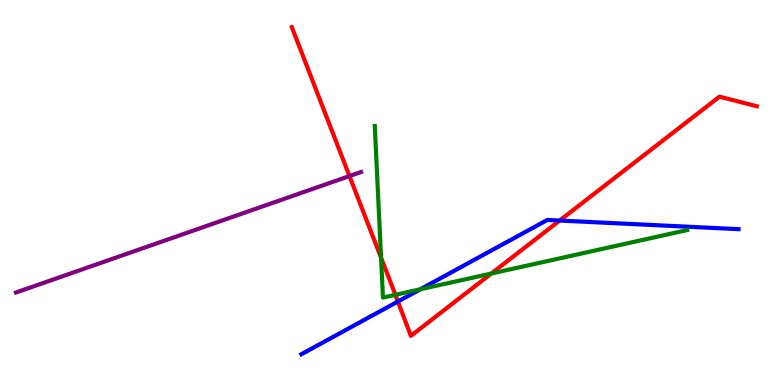[{'lines': ['blue', 'red'], 'intersections': [{'x': 5.13, 'y': 2.17}, {'x': 7.22, 'y': 4.27}]}, {'lines': ['green', 'red'], 'intersections': [{'x': 4.92, 'y': 3.31}, {'x': 5.1, 'y': 2.34}, {'x': 6.34, 'y': 2.89}]}, {'lines': ['purple', 'red'], 'intersections': [{'x': 4.51, 'y': 5.43}]}, {'lines': ['blue', 'green'], 'intersections': [{'x': 5.42, 'y': 2.49}]}, {'lines': ['blue', 'purple'], 'intersections': []}, {'lines': ['green', 'purple'], 'intersections': []}]